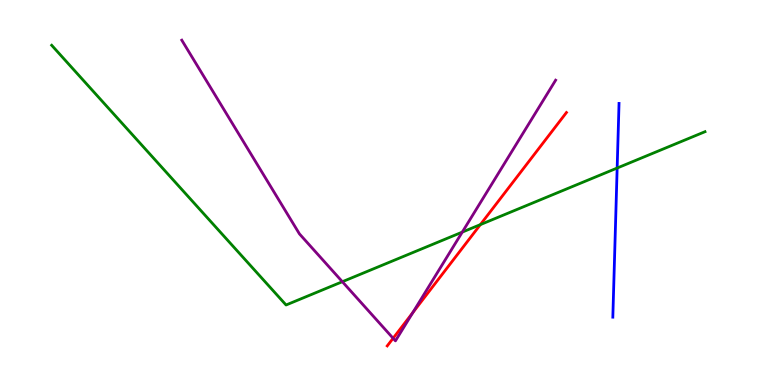[{'lines': ['blue', 'red'], 'intersections': []}, {'lines': ['green', 'red'], 'intersections': [{'x': 6.2, 'y': 4.17}]}, {'lines': ['purple', 'red'], 'intersections': [{'x': 5.07, 'y': 1.21}, {'x': 5.33, 'y': 1.88}]}, {'lines': ['blue', 'green'], 'intersections': [{'x': 7.96, 'y': 5.64}]}, {'lines': ['blue', 'purple'], 'intersections': []}, {'lines': ['green', 'purple'], 'intersections': [{'x': 4.42, 'y': 2.68}, {'x': 5.96, 'y': 3.97}]}]